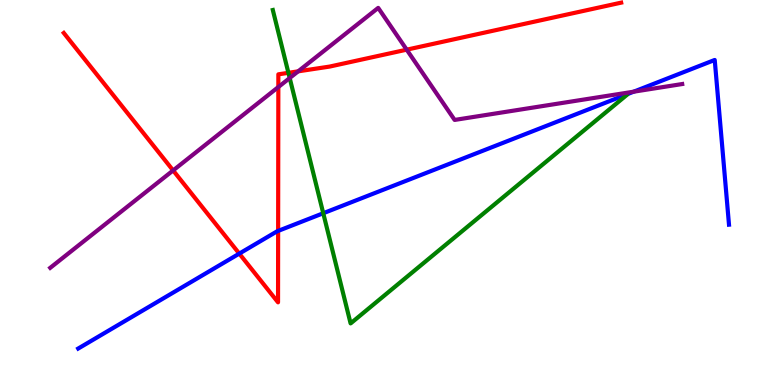[{'lines': ['blue', 'red'], 'intersections': [{'x': 3.09, 'y': 3.41}, {'x': 3.59, 'y': 4.0}]}, {'lines': ['green', 'red'], 'intersections': [{'x': 3.72, 'y': 8.11}]}, {'lines': ['purple', 'red'], 'intersections': [{'x': 2.23, 'y': 5.57}, {'x': 3.59, 'y': 7.74}, {'x': 3.85, 'y': 8.15}, {'x': 5.25, 'y': 8.71}]}, {'lines': ['blue', 'green'], 'intersections': [{'x': 4.17, 'y': 4.46}]}, {'lines': ['blue', 'purple'], 'intersections': [{'x': 8.18, 'y': 7.62}]}, {'lines': ['green', 'purple'], 'intersections': [{'x': 3.74, 'y': 7.97}]}]